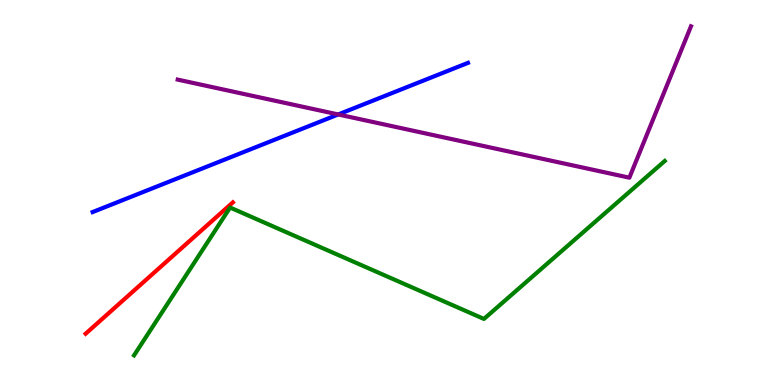[{'lines': ['blue', 'red'], 'intersections': []}, {'lines': ['green', 'red'], 'intersections': []}, {'lines': ['purple', 'red'], 'intersections': []}, {'lines': ['blue', 'green'], 'intersections': []}, {'lines': ['blue', 'purple'], 'intersections': [{'x': 4.36, 'y': 7.03}]}, {'lines': ['green', 'purple'], 'intersections': []}]